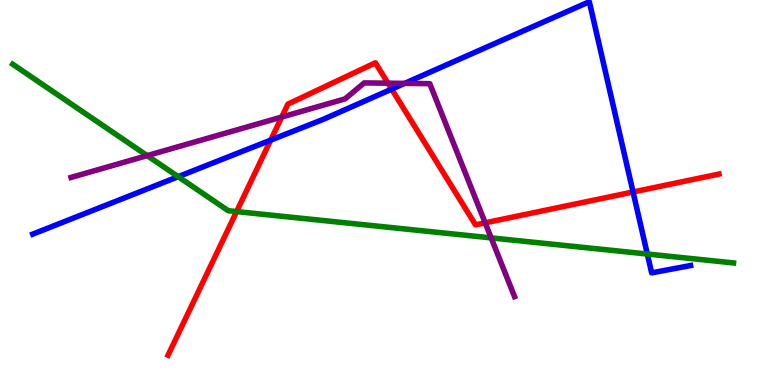[{'lines': ['blue', 'red'], 'intersections': [{'x': 3.49, 'y': 6.36}, {'x': 5.05, 'y': 7.68}, {'x': 8.17, 'y': 5.01}]}, {'lines': ['green', 'red'], 'intersections': [{'x': 3.05, 'y': 4.5}]}, {'lines': ['purple', 'red'], 'intersections': [{'x': 3.64, 'y': 6.96}, {'x': 5.01, 'y': 7.84}, {'x': 6.26, 'y': 4.21}]}, {'lines': ['blue', 'green'], 'intersections': [{'x': 2.3, 'y': 5.41}, {'x': 8.35, 'y': 3.4}]}, {'lines': ['blue', 'purple'], 'intersections': [{'x': 5.22, 'y': 7.83}]}, {'lines': ['green', 'purple'], 'intersections': [{'x': 1.9, 'y': 5.96}, {'x': 6.34, 'y': 3.82}]}]